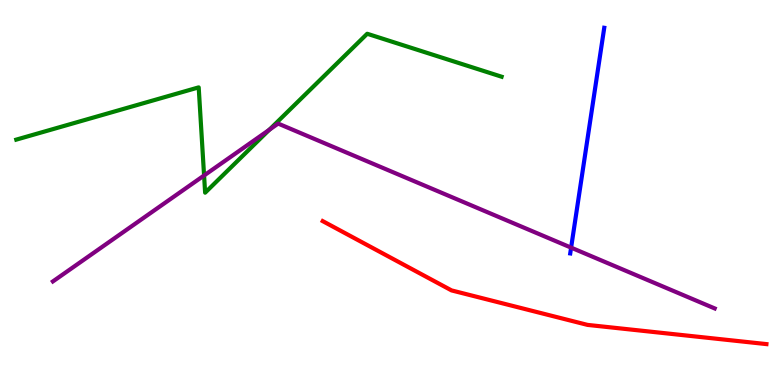[{'lines': ['blue', 'red'], 'intersections': []}, {'lines': ['green', 'red'], 'intersections': []}, {'lines': ['purple', 'red'], 'intersections': []}, {'lines': ['blue', 'green'], 'intersections': []}, {'lines': ['blue', 'purple'], 'intersections': [{'x': 7.37, 'y': 3.57}]}, {'lines': ['green', 'purple'], 'intersections': [{'x': 2.63, 'y': 5.44}, {'x': 3.47, 'y': 6.63}]}]